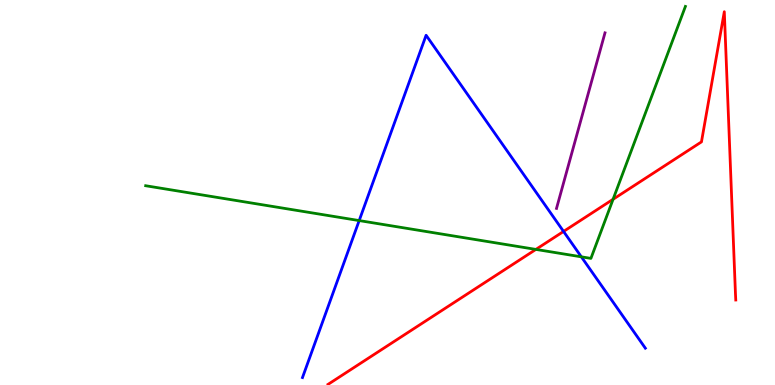[{'lines': ['blue', 'red'], 'intersections': [{'x': 7.27, 'y': 3.99}]}, {'lines': ['green', 'red'], 'intersections': [{'x': 6.91, 'y': 3.52}, {'x': 7.91, 'y': 4.82}]}, {'lines': ['purple', 'red'], 'intersections': []}, {'lines': ['blue', 'green'], 'intersections': [{'x': 4.63, 'y': 4.27}, {'x': 7.5, 'y': 3.33}]}, {'lines': ['blue', 'purple'], 'intersections': []}, {'lines': ['green', 'purple'], 'intersections': []}]